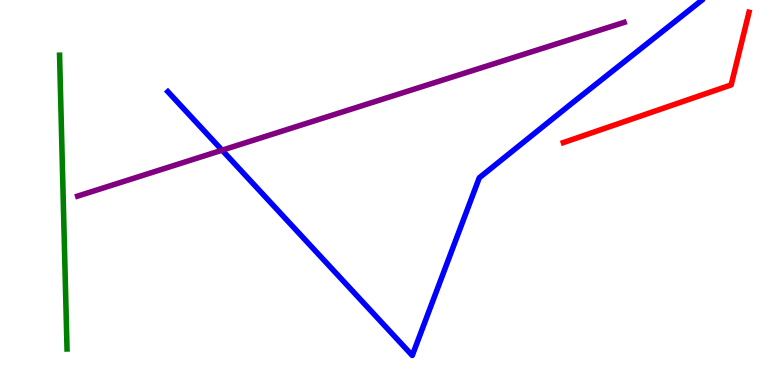[{'lines': ['blue', 'red'], 'intersections': []}, {'lines': ['green', 'red'], 'intersections': []}, {'lines': ['purple', 'red'], 'intersections': []}, {'lines': ['blue', 'green'], 'intersections': []}, {'lines': ['blue', 'purple'], 'intersections': [{'x': 2.87, 'y': 6.1}]}, {'lines': ['green', 'purple'], 'intersections': []}]